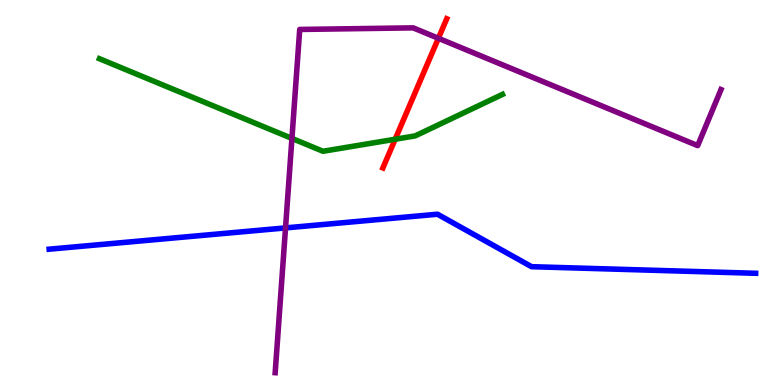[{'lines': ['blue', 'red'], 'intersections': []}, {'lines': ['green', 'red'], 'intersections': [{'x': 5.1, 'y': 6.38}]}, {'lines': ['purple', 'red'], 'intersections': [{'x': 5.66, 'y': 9.01}]}, {'lines': ['blue', 'green'], 'intersections': []}, {'lines': ['blue', 'purple'], 'intersections': [{'x': 3.68, 'y': 4.08}]}, {'lines': ['green', 'purple'], 'intersections': [{'x': 3.77, 'y': 6.4}]}]